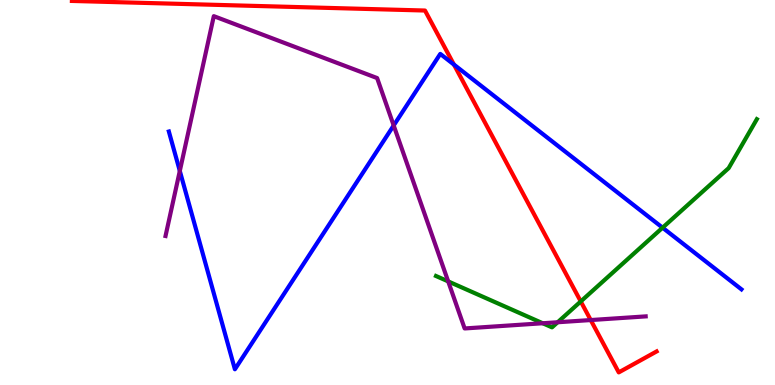[{'lines': ['blue', 'red'], 'intersections': [{'x': 5.86, 'y': 8.32}]}, {'lines': ['green', 'red'], 'intersections': [{'x': 7.49, 'y': 2.17}]}, {'lines': ['purple', 'red'], 'intersections': [{'x': 7.62, 'y': 1.69}]}, {'lines': ['blue', 'green'], 'intersections': [{'x': 8.55, 'y': 4.09}]}, {'lines': ['blue', 'purple'], 'intersections': [{'x': 2.32, 'y': 5.56}, {'x': 5.08, 'y': 6.74}]}, {'lines': ['green', 'purple'], 'intersections': [{'x': 5.78, 'y': 2.69}, {'x': 7.0, 'y': 1.6}, {'x': 7.2, 'y': 1.63}]}]